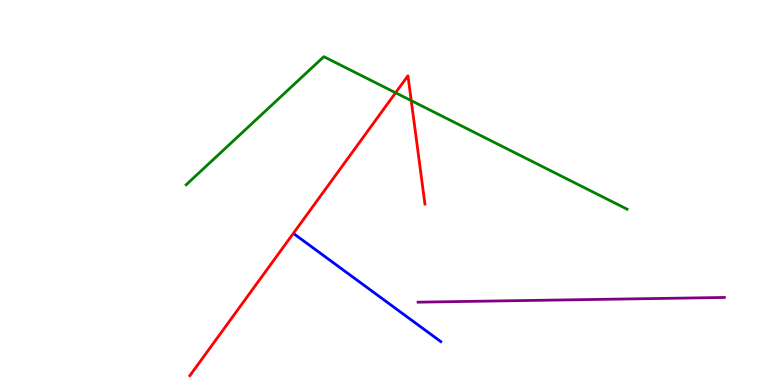[{'lines': ['blue', 'red'], 'intersections': []}, {'lines': ['green', 'red'], 'intersections': [{'x': 5.1, 'y': 7.59}, {'x': 5.31, 'y': 7.39}]}, {'lines': ['purple', 'red'], 'intersections': []}, {'lines': ['blue', 'green'], 'intersections': []}, {'lines': ['blue', 'purple'], 'intersections': []}, {'lines': ['green', 'purple'], 'intersections': []}]